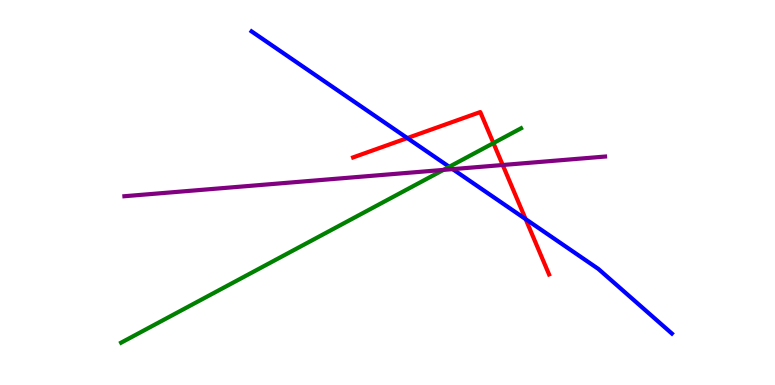[{'lines': ['blue', 'red'], 'intersections': [{'x': 5.26, 'y': 6.41}, {'x': 6.78, 'y': 4.31}]}, {'lines': ['green', 'red'], 'intersections': [{'x': 6.37, 'y': 6.28}]}, {'lines': ['purple', 'red'], 'intersections': [{'x': 6.49, 'y': 5.71}]}, {'lines': ['blue', 'green'], 'intersections': [{'x': 5.8, 'y': 5.67}]}, {'lines': ['blue', 'purple'], 'intersections': [{'x': 5.84, 'y': 5.61}]}, {'lines': ['green', 'purple'], 'intersections': [{'x': 5.72, 'y': 5.59}]}]